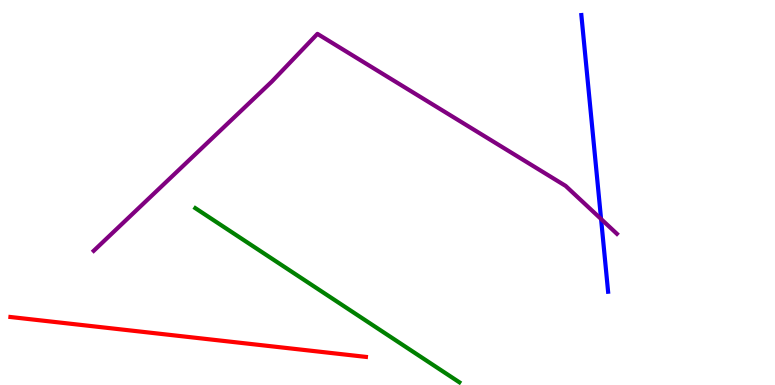[{'lines': ['blue', 'red'], 'intersections': []}, {'lines': ['green', 'red'], 'intersections': []}, {'lines': ['purple', 'red'], 'intersections': []}, {'lines': ['blue', 'green'], 'intersections': []}, {'lines': ['blue', 'purple'], 'intersections': [{'x': 7.76, 'y': 4.31}]}, {'lines': ['green', 'purple'], 'intersections': []}]